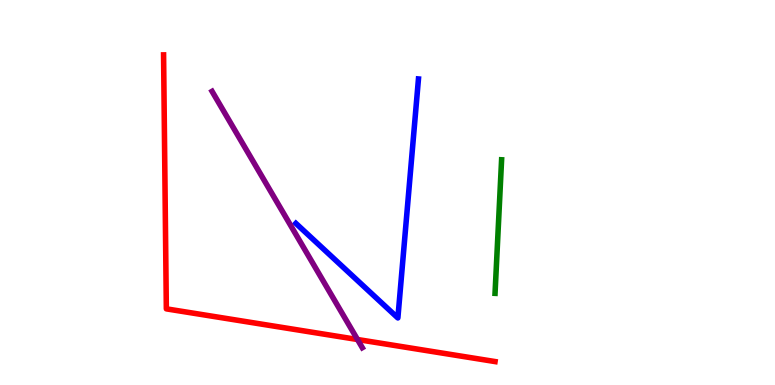[{'lines': ['blue', 'red'], 'intersections': []}, {'lines': ['green', 'red'], 'intersections': []}, {'lines': ['purple', 'red'], 'intersections': [{'x': 4.61, 'y': 1.18}]}, {'lines': ['blue', 'green'], 'intersections': []}, {'lines': ['blue', 'purple'], 'intersections': []}, {'lines': ['green', 'purple'], 'intersections': []}]